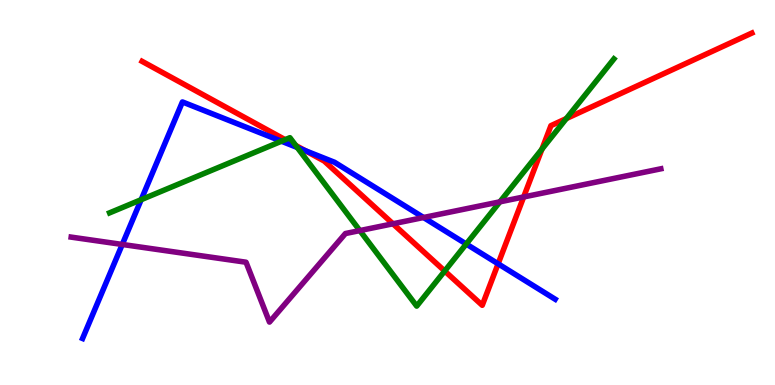[{'lines': ['blue', 'red'], 'intersections': [{'x': 3.94, 'y': 6.09}, {'x': 6.43, 'y': 3.15}]}, {'lines': ['green', 'red'], 'intersections': [{'x': 3.68, 'y': 6.37}, {'x': 3.82, 'y': 6.22}, {'x': 5.74, 'y': 2.96}, {'x': 6.99, 'y': 6.13}, {'x': 7.31, 'y': 6.92}]}, {'lines': ['purple', 'red'], 'intersections': [{'x': 5.07, 'y': 4.19}, {'x': 6.76, 'y': 4.88}]}, {'lines': ['blue', 'green'], 'intersections': [{'x': 1.82, 'y': 4.81}, {'x': 3.63, 'y': 6.33}, {'x': 3.84, 'y': 6.17}, {'x': 6.02, 'y': 3.66}]}, {'lines': ['blue', 'purple'], 'intersections': [{'x': 1.58, 'y': 3.65}, {'x': 5.46, 'y': 4.35}]}, {'lines': ['green', 'purple'], 'intersections': [{'x': 4.64, 'y': 4.01}, {'x': 6.45, 'y': 4.76}]}]